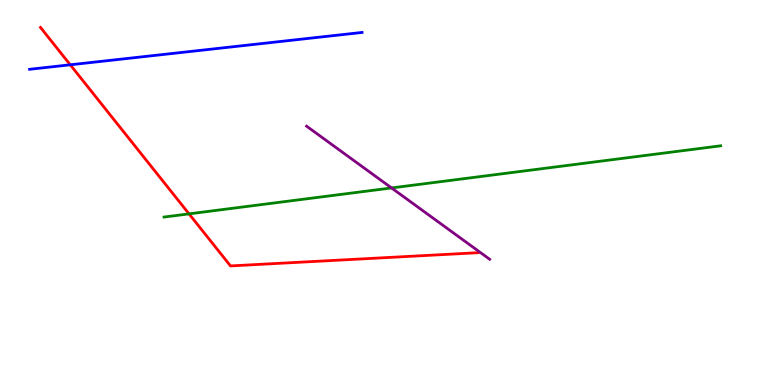[{'lines': ['blue', 'red'], 'intersections': [{'x': 0.906, 'y': 8.32}]}, {'lines': ['green', 'red'], 'intersections': [{'x': 2.44, 'y': 4.45}]}, {'lines': ['purple', 'red'], 'intersections': []}, {'lines': ['blue', 'green'], 'intersections': []}, {'lines': ['blue', 'purple'], 'intersections': []}, {'lines': ['green', 'purple'], 'intersections': [{'x': 5.05, 'y': 5.12}]}]